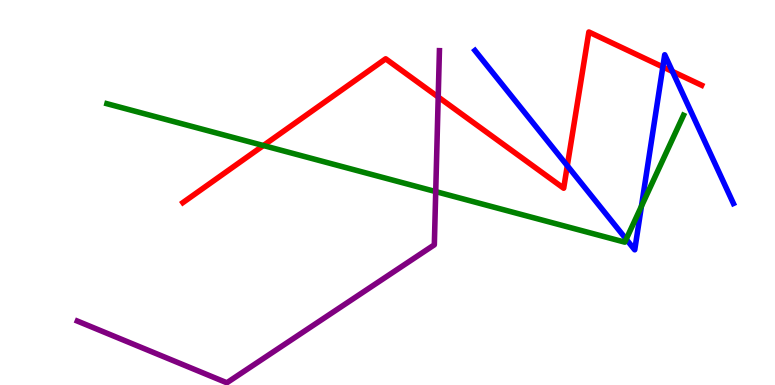[{'lines': ['blue', 'red'], 'intersections': [{'x': 7.32, 'y': 5.7}, {'x': 8.55, 'y': 8.26}, {'x': 8.68, 'y': 8.14}]}, {'lines': ['green', 'red'], 'intersections': [{'x': 3.4, 'y': 6.22}]}, {'lines': ['purple', 'red'], 'intersections': [{'x': 5.65, 'y': 7.48}]}, {'lines': ['blue', 'green'], 'intersections': [{'x': 8.08, 'y': 3.79}, {'x': 8.28, 'y': 4.64}]}, {'lines': ['blue', 'purple'], 'intersections': []}, {'lines': ['green', 'purple'], 'intersections': [{'x': 5.62, 'y': 5.02}]}]